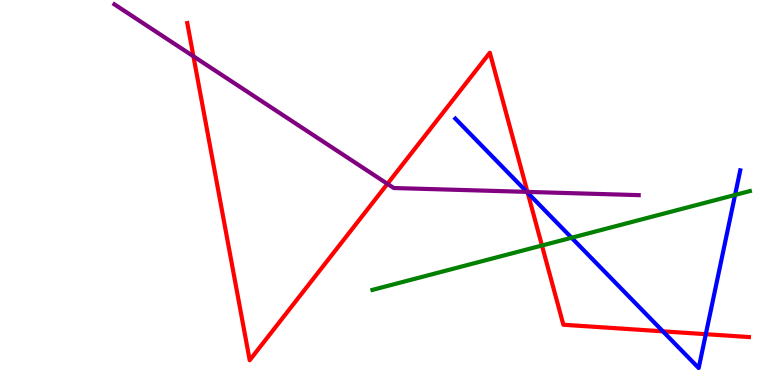[{'lines': ['blue', 'red'], 'intersections': [{'x': 6.81, 'y': 4.99}, {'x': 8.55, 'y': 1.39}, {'x': 9.11, 'y': 1.32}]}, {'lines': ['green', 'red'], 'intersections': [{'x': 6.99, 'y': 3.62}]}, {'lines': ['purple', 'red'], 'intersections': [{'x': 2.5, 'y': 8.54}, {'x': 5.0, 'y': 5.22}, {'x': 6.81, 'y': 5.02}]}, {'lines': ['blue', 'green'], 'intersections': [{'x': 7.38, 'y': 3.82}, {'x': 9.48, 'y': 4.94}]}, {'lines': ['blue', 'purple'], 'intersections': [{'x': 6.8, 'y': 5.02}]}, {'lines': ['green', 'purple'], 'intersections': []}]